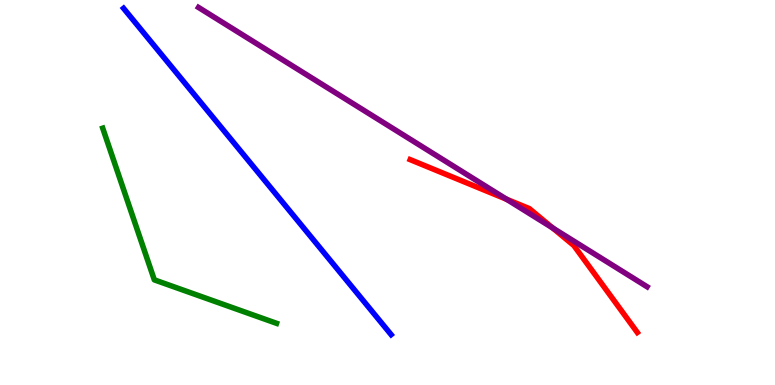[{'lines': ['blue', 'red'], 'intersections': []}, {'lines': ['green', 'red'], 'intersections': []}, {'lines': ['purple', 'red'], 'intersections': [{'x': 6.54, 'y': 4.82}, {'x': 7.13, 'y': 4.08}]}, {'lines': ['blue', 'green'], 'intersections': []}, {'lines': ['blue', 'purple'], 'intersections': []}, {'lines': ['green', 'purple'], 'intersections': []}]